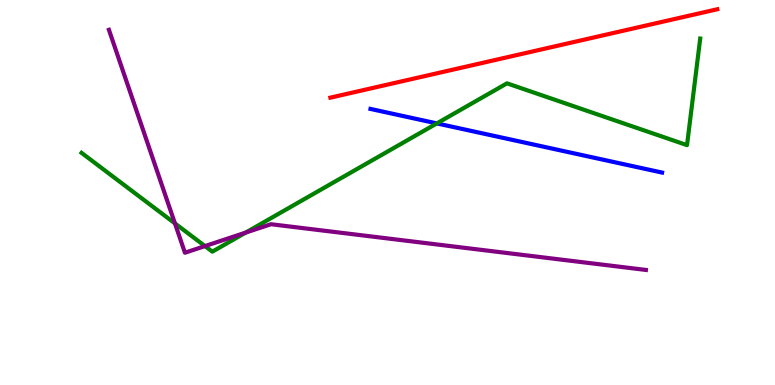[{'lines': ['blue', 'red'], 'intersections': []}, {'lines': ['green', 'red'], 'intersections': []}, {'lines': ['purple', 'red'], 'intersections': []}, {'lines': ['blue', 'green'], 'intersections': [{'x': 5.64, 'y': 6.79}]}, {'lines': ['blue', 'purple'], 'intersections': []}, {'lines': ['green', 'purple'], 'intersections': [{'x': 2.26, 'y': 4.2}, {'x': 2.64, 'y': 3.61}, {'x': 3.17, 'y': 3.96}]}]